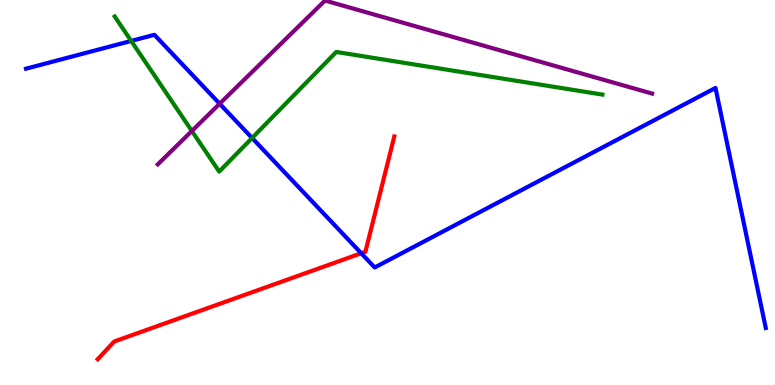[{'lines': ['blue', 'red'], 'intersections': [{'x': 4.66, 'y': 3.42}]}, {'lines': ['green', 'red'], 'intersections': []}, {'lines': ['purple', 'red'], 'intersections': []}, {'lines': ['blue', 'green'], 'intersections': [{'x': 1.69, 'y': 8.94}, {'x': 3.25, 'y': 6.42}]}, {'lines': ['blue', 'purple'], 'intersections': [{'x': 2.83, 'y': 7.31}]}, {'lines': ['green', 'purple'], 'intersections': [{'x': 2.48, 'y': 6.6}]}]